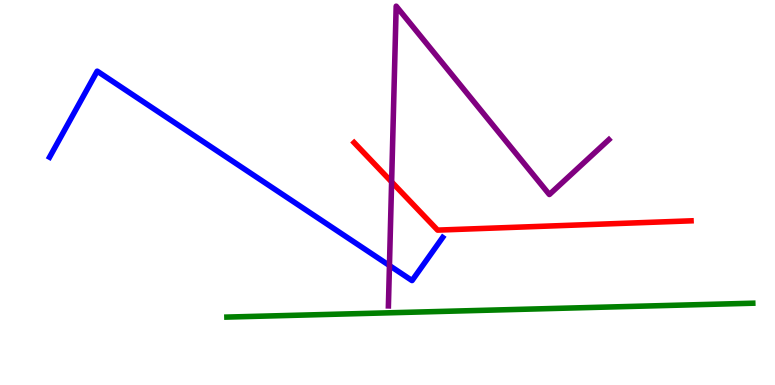[{'lines': ['blue', 'red'], 'intersections': []}, {'lines': ['green', 'red'], 'intersections': []}, {'lines': ['purple', 'red'], 'intersections': [{'x': 5.05, 'y': 5.28}]}, {'lines': ['blue', 'green'], 'intersections': []}, {'lines': ['blue', 'purple'], 'intersections': [{'x': 5.03, 'y': 3.1}]}, {'lines': ['green', 'purple'], 'intersections': []}]